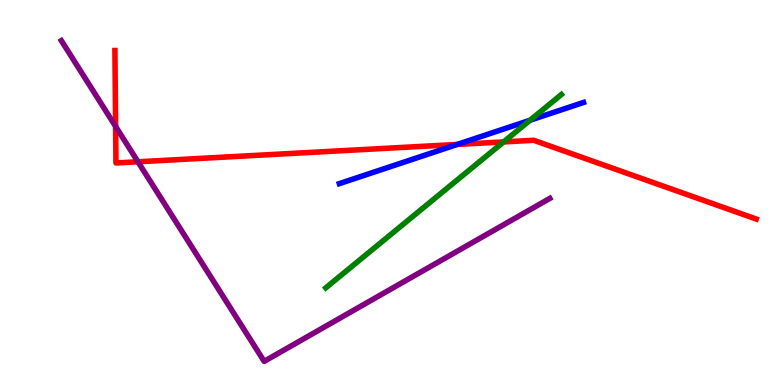[{'lines': ['blue', 'red'], 'intersections': [{'x': 5.9, 'y': 6.25}]}, {'lines': ['green', 'red'], 'intersections': [{'x': 6.5, 'y': 6.31}]}, {'lines': ['purple', 'red'], 'intersections': [{'x': 1.49, 'y': 6.72}, {'x': 1.78, 'y': 5.8}]}, {'lines': ['blue', 'green'], 'intersections': [{'x': 6.84, 'y': 6.88}]}, {'lines': ['blue', 'purple'], 'intersections': []}, {'lines': ['green', 'purple'], 'intersections': []}]